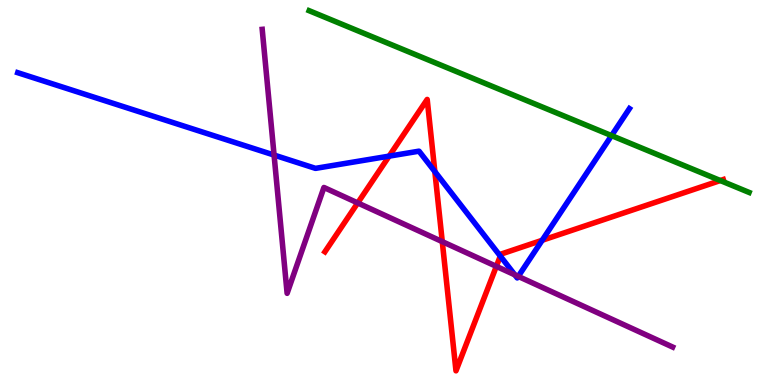[{'lines': ['blue', 'red'], 'intersections': [{'x': 5.02, 'y': 5.94}, {'x': 5.61, 'y': 5.54}, {'x': 6.46, 'y': 3.35}, {'x': 7.0, 'y': 3.76}]}, {'lines': ['green', 'red'], 'intersections': [{'x': 9.29, 'y': 5.31}]}, {'lines': ['purple', 'red'], 'intersections': [{'x': 4.62, 'y': 4.73}, {'x': 5.71, 'y': 3.72}, {'x': 6.4, 'y': 3.08}]}, {'lines': ['blue', 'green'], 'intersections': [{'x': 7.89, 'y': 6.48}]}, {'lines': ['blue', 'purple'], 'intersections': [{'x': 3.54, 'y': 5.97}, {'x': 6.64, 'y': 2.86}, {'x': 6.69, 'y': 2.82}]}, {'lines': ['green', 'purple'], 'intersections': []}]